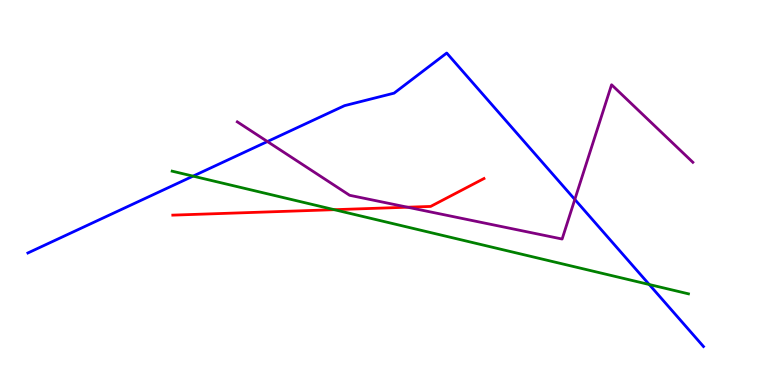[{'lines': ['blue', 'red'], 'intersections': []}, {'lines': ['green', 'red'], 'intersections': [{'x': 4.31, 'y': 4.55}]}, {'lines': ['purple', 'red'], 'intersections': [{'x': 5.26, 'y': 4.62}]}, {'lines': ['blue', 'green'], 'intersections': [{'x': 2.49, 'y': 5.43}, {'x': 8.38, 'y': 2.61}]}, {'lines': ['blue', 'purple'], 'intersections': [{'x': 3.45, 'y': 6.32}, {'x': 7.42, 'y': 4.82}]}, {'lines': ['green', 'purple'], 'intersections': []}]